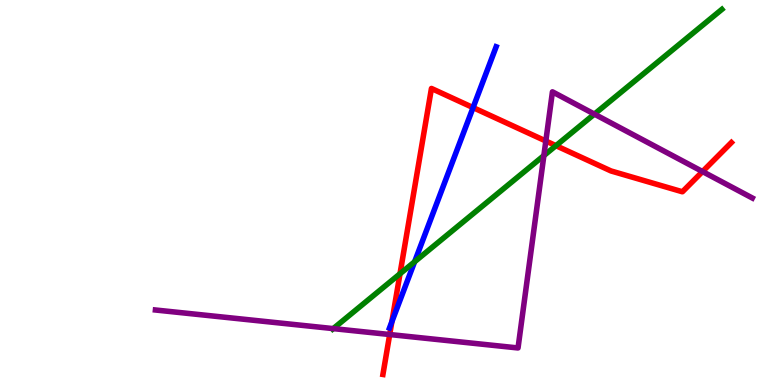[{'lines': ['blue', 'red'], 'intersections': [{'x': 5.06, 'y': 1.64}, {'x': 6.1, 'y': 7.21}]}, {'lines': ['green', 'red'], 'intersections': [{'x': 5.16, 'y': 2.89}, {'x': 7.17, 'y': 6.22}]}, {'lines': ['purple', 'red'], 'intersections': [{'x': 5.03, 'y': 1.31}, {'x': 7.04, 'y': 6.34}, {'x': 9.06, 'y': 5.54}]}, {'lines': ['blue', 'green'], 'intersections': [{'x': 5.35, 'y': 3.2}]}, {'lines': ['blue', 'purple'], 'intersections': []}, {'lines': ['green', 'purple'], 'intersections': [{'x': 4.3, 'y': 1.46}, {'x': 7.02, 'y': 5.96}, {'x': 7.67, 'y': 7.04}]}]